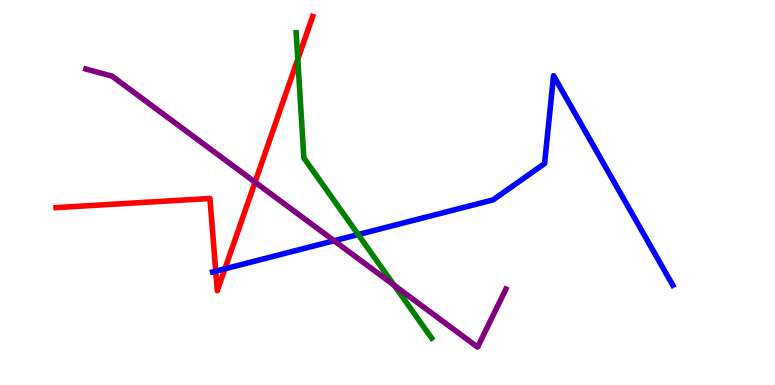[{'lines': ['blue', 'red'], 'intersections': [{'x': 2.78, 'y': 2.96}, {'x': 2.9, 'y': 3.02}]}, {'lines': ['green', 'red'], 'intersections': [{'x': 3.84, 'y': 8.46}]}, {'lines': ['purple', 'red'], 'intersections': [{'x': 3.29, 'y': 5.27}]}, {'lines': ['blue', 'green'], 'intersections': [{'x': 4.62, 'y': 3.91}]}, {'lines': ['blue', 'purple'], 'intersections': [{'x': 4.31, 'y': 3.75}]}, {'lines': ['green', 'purple'], 'intersections': [{'x': 5.09, 'y': 2.59}]}]